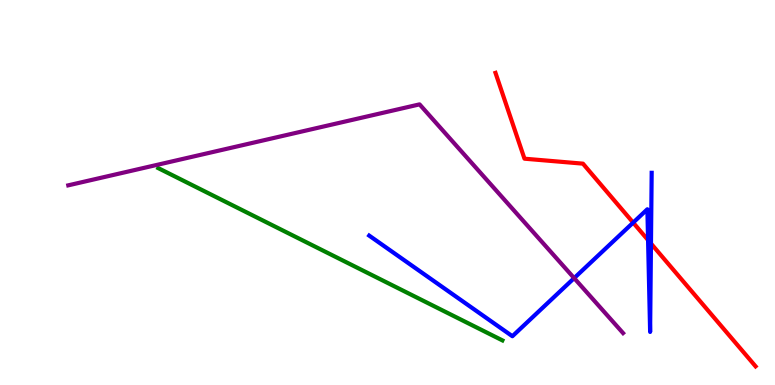[{'lines': ['blue', 'red'], 'intersections': [{'x': 8.17, 'y': 4.22}, {'x': 8.36, 'y': 3.76}, {'x': 8.4, 'y': 3.67}]}, {'lines': ['green', 'red'], 'intersections': []}, {'lines': ['purple', 'red'], 'intersections': []}, {'lines': ['blue', 'green'], 'intersections': []}, {'lines': ['blue', 'purple'], 'intersections': [{'x': 7.41, 'y': 2.78}]}, {'lines': ['green', 'purple'], 'intersections': []}]